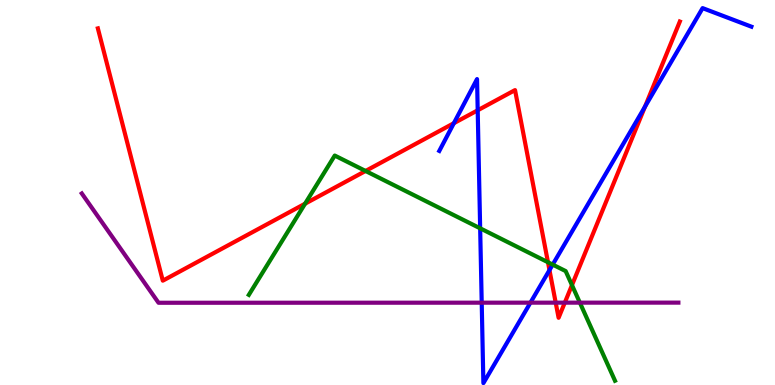[{'lines': ['blue', 'red'], 'intersections': [{'x': 5.86, 'y': 6.8}, {'x': 6.16, 'y': 7.14}, {'x': 7.09, 'y': 2.98}, {'x': 8.32, 'y': 7.23}]}, {'lines': ['green', 'red'], 'intersections': [{'x': 3.94, 'y': 4.71}, {'x': 4.72, 'y': 5.56}, {'x': 7.07, 'y': 3.19}, {'x': 7.38, 'y': 2.59}]}, {'lines': ['purple', 'red'], 'intersections': [{'x': 7.17, 'y': 2.14}, {'x': 7.29, 'y': 2.14}]}, {'lines': ['blue', 'green'], 'intersections': [{'x': 6.2, 'y': 4.07}, {'x': 7.13, 'y': 3.13}]}, {'lines': ['blue', 'purple'], 'intersections': [{'x': 6.22, 'y': 2.14}, {'x': 6.84, 'y': 2.14}]}, {'lines': ['green', 'purple'], 'intersections': [{'x': 7.48, 'y': 2.14}]}]